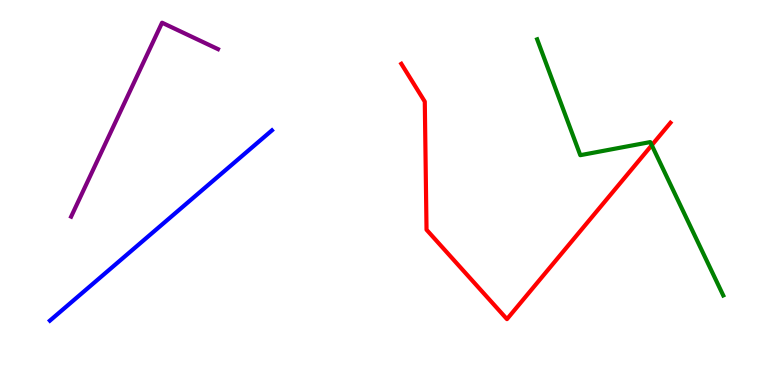[{'lines': ['blue', 'red'], 'intersections': []}, {'lines': ['green', 'red'], 'intersections': [{'x': 8.41, 'y': 6.23}]}, {'lines': ['purple', 'red'], 'intersections': []}, {'lines': ['blue', 'green'], 'intersections': []}, {'lines': ['blue', 'purple'], 'intersections': []}, {'lines': ['green', 'purple'], 'intersections': []}]